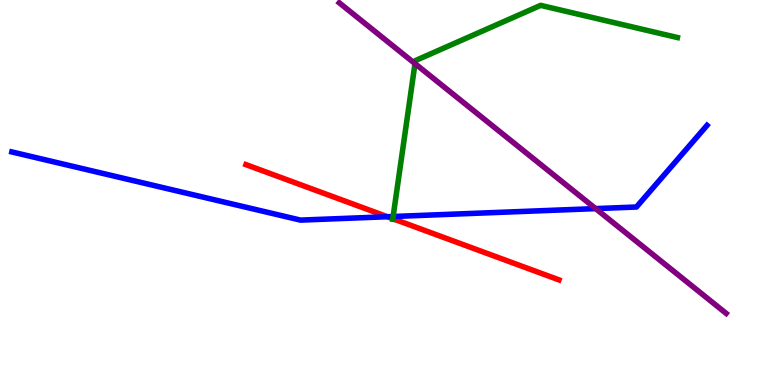[{'lines': ['blue', 'red'], 'intersections': [{'x': 5.0, 'y': 4.37}]}, {'lines': ['green', 'red'], 'intersections': [{'x': 5.07, 'y': 4.32}]}, {'lines': ['purple', 'red'], 'intersections': []}, {'lines': ['blue', 'green'], 'intersections': [{'x': 5.07, 'y': 4.38}]}, {'lines': ['blue', 'purple'], 'intersections': [{'x': 7.69, 'y': 4.58}]}, {'lines': ['green', 'purple'], 'intersections': [{'x': 5.35, 'y': 8.35}]}]